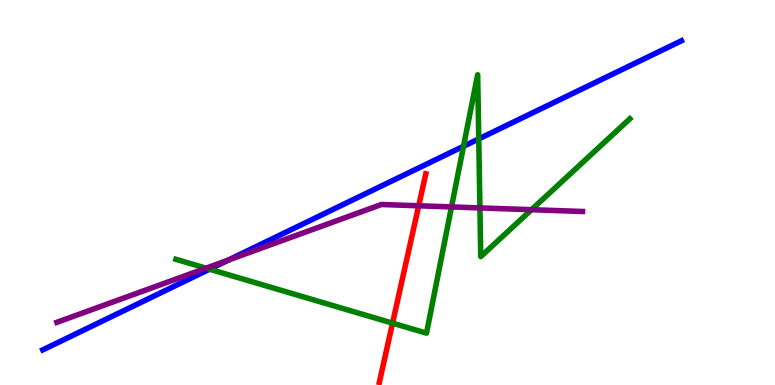[{'lines': ['blue', 'red'], 'intersections': []}, {'lines': ['green', 'red'], 'intersections': [{'x': 5.06, 'y': 1.61}]}, {'lines': ['purple', 'red'], 'intersections': [{'x': 5.4, 'y': 4.65}]}, {'lines': ['blue', 'green'], 'intersections': [{'x': 2.7, 'y': 3.01}, {'x': 5.98, 'y': 6.2}, {'x': 6.18, 'y': 6.39}]}, {'lines': ['blue', 'purple'], 'intersections': [{'x': 2.95, 'y': 3.25}]}, {'lines': ['green', 'purple'], 'intersections': [{'x': 2.66, 'y': 3.03}, {'x': 5.83, 'y': 4.63}, {'x': 6.19, 'y': 4.6}, {'x': 6.86, 'y': 4.55}]}]